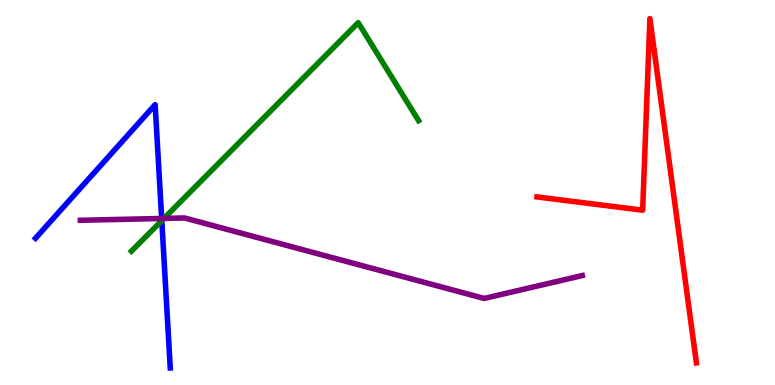[{'lines': ['blue', 'red'], 'intersections': []}, {'lines': ['green', 'red'], 'intersections': []}, {'lines': ['purple', 'red'], 'intersections': []}, {'lines': ['blue', 'green'], 'intersections': [{'x': 2.09, 'y': 4.27}]}, {'lines': ['blue', 'purple'], 'intersections': [{'x': 2.09, 'y': 4.33}]}, {'lines': ['green', 'purple'], 'intersections': [{'x': 2.12, 'y': 4.33}]}]